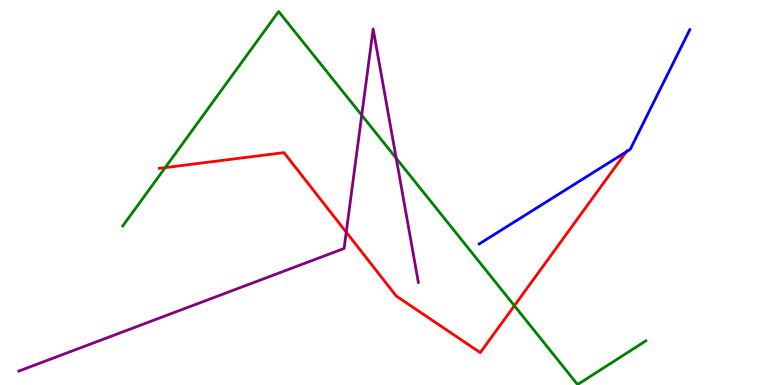[{'lines': ['blue', 'red'], 'intersections': [{'x': 8.08, 'y': 6.06}]}, {'lines': ['green', 'red'], 'intersections': [{'x': 2.13, 'y': 5.65}, {'x': 6.64, 'y': 2.06}]}, {'lines': ['purple', 'red'], 'intersections': [{'x': 4.47, 'y': 3.97}]}, {'lines': ['blue', 'green'], 'intersections': []}, {'lines': ['blue', 'purple'], 'intersections': []}, {'lines': ['green', 'purple'], 'intersections': [{'x': 4.67, 'y': 7.01}, {'x': 5.11, 'y': 5.89}]}]